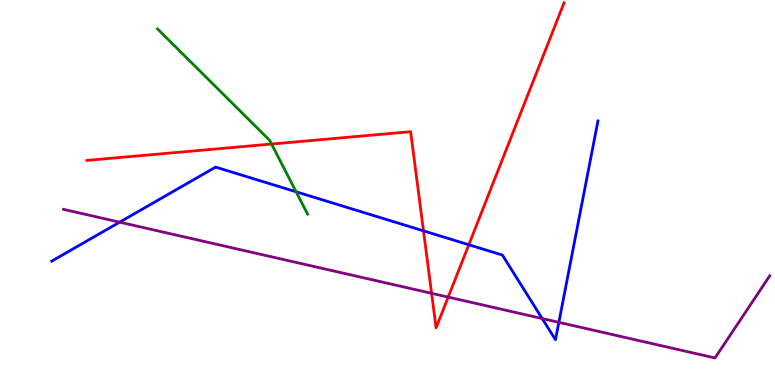[{'lines': ['blue', 'red'], 'intersections': [{'x': 5.46, 'y': 4.0}, {'x': 6.05, 'y': 3.64}]}, {'lines': ['green', 'red'], 'intersections': [{'x': 3.5, 'y': 6.26}]}, {'lines': ['purple', 'red'], 'intersections': [{'x': 5.57, 'y': 2.38}, {'x': 5.78, 'y': 2.28}]}, {'lines': ['blue', 'green'], 'intersections': [{'x': 3.82, 'y': 5.02}]}, {'lines': ['blue', 'purple'], 'intersections': [{'x': 1.54, 'y': 4.23}, {'x': 7.0, 'y': 1.73}, {'x': 7.21, 'y': 1.63}]}, {'lines': ['green', 'purple'], 'intersections': []}]